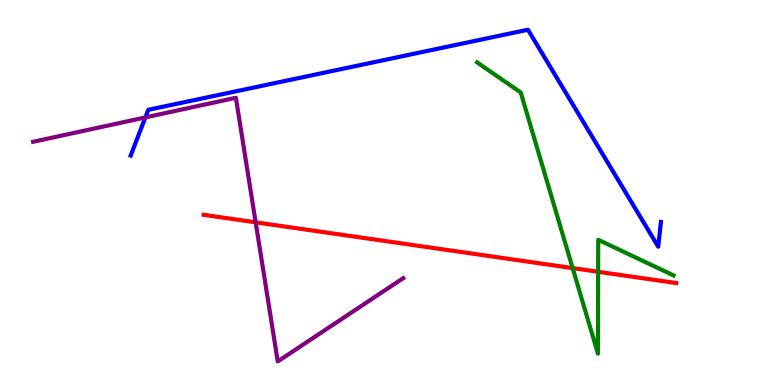[{'lines': ['blue', 'red'], 'intersections': []}, {'lines': ['green', 'red'], 'intersections': [{'x': 7.39, 'y': 3.04}, {'x': 7.72, 'y': 2.94}]}, {'lines': ['purple', 'red'], 'intersections': [{'x': 3.3, 'y': 4.23}]}, {'lines': ['blue', 'green'], 'intersections': []}, {'lines': ['blue', 'purple'], 'intersections': [{'x': 1.88, 'y': 6.95}]}, {'lines': ['green', 'purple'], 'intersections': []}]